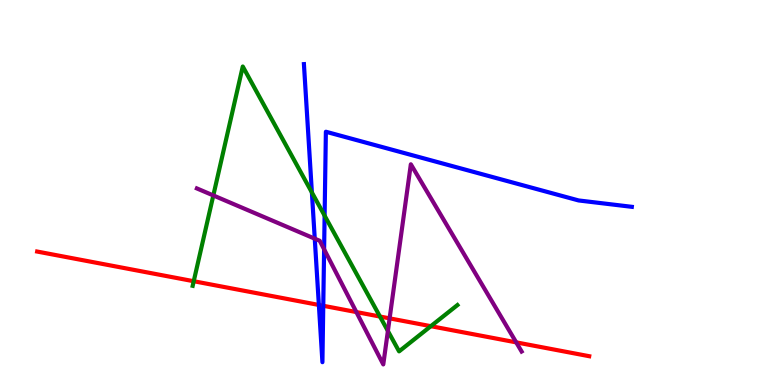[{'lines': ['blue', 'red'], 'intersections': [{'x': 4.11, 'y': 2.08}, {'x': 4.17, 'y': 2.06}]}, {'lines': ['green', 'red'], 'intersections': [{'x': 2.5, 'y': 2.7}, {'x': 4.9, 'y': 1.78}, {'x': 5.56, 'y': 1.53}]}, {'lines': ['purple', 'red'], 'intersections': [{'x': 4.6, 'y': 1.89}, {'x': 5.03, 'y': 1.73}, {'x': 6.66, 'y': 1.11}]}, {'lines': ['blue', 'green'], 'intersections': [{'x': 4.02, 'y': 5.0}, {'x': 4.19, 'y': 4.4}]}, {'lines': ['blue', 'purple'], 'intersections': [{'x': 4.06, 'y': 3.8}, {'x': 4.18, 'y': 3.52}]}, {'lines': ['green', 'purple'], 'intersections': [{'x': 2.75, 'y': 4.92}, {'x': 5.0, 'y': 1.4}]}]